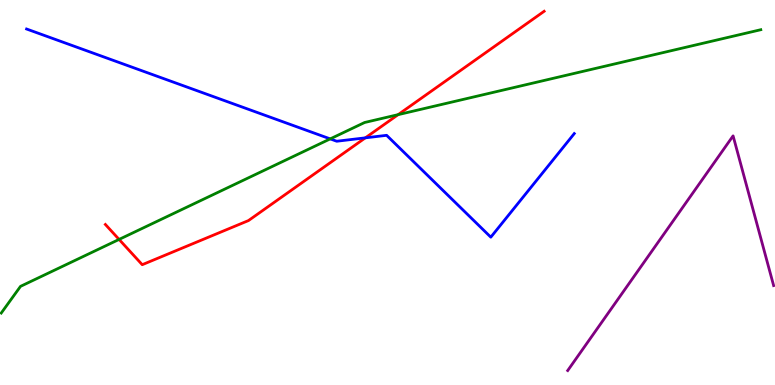[{'lines': ['blue', 'red'], 'intersections': [{'x': 4.71, 'y': 6.42}]}, {'lines': ['green', 'red'], 'intersections': [{'x': 1.54, 'y': 3.78}, {'x': 5.14, 'y': 7.02}]}, {'lines': ['purple', 'red'], 'intersections': []}, {'lines': ['blue', 'green'], 'intersections': [{'x': 4.26, 'y': 6.39}]}, {'lines': ['blue', 'purple'], 'intersections': []}, {'lines': ['green', 'purple'], 'intersections': []}]